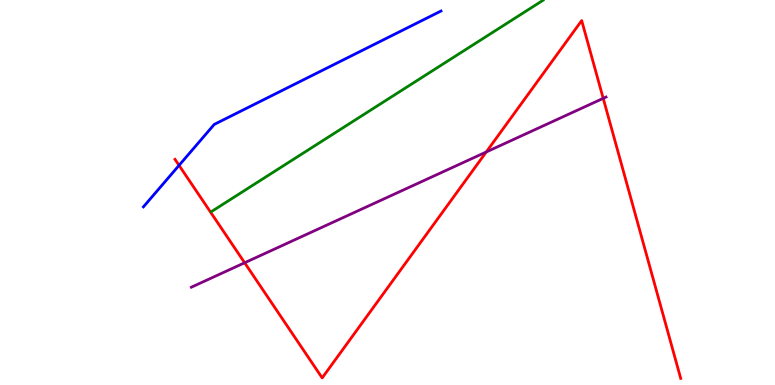[{'lines': ['blue', 'red'], 'intersections': [{'x': 2.31, 'y': 5.7}]}, {'lines': ['green', 'red'], 'intersections': []}, {'lines': ['purple', 'red'], 'intersections': [{'x': 3.16, 'y': 3.17}, {'x': 6.27, 'y': 6.05}, {'x': 7.78, 'y': 7.45}]}, {'lines': ['blue', 'green'], 'intersections': []}, {'lines': ['blue', 'purple'], 'intersections': []}, {'lines': ['green', 'purple'], 'intersections': []}]